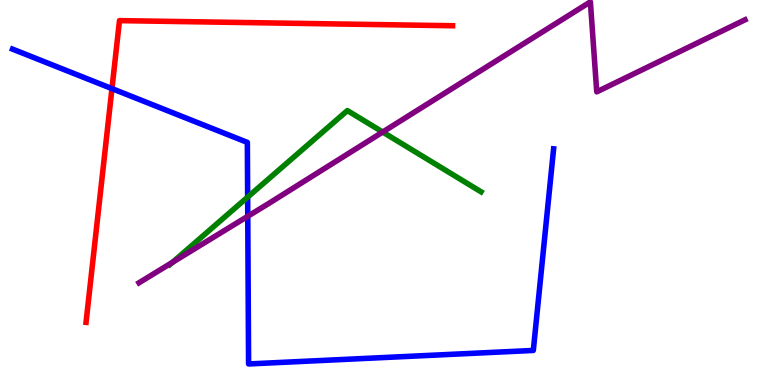[{'lines': ['blue', 'red'], 'intersections': [{'x': 1.44, 'y': 7.7}]}, {'lines': ['green', 'red'], 'intersections': []}, {'lines': ['purple', 'red'], 'intersections': []}, {'lines': ['blue', 'green'], 'intersections': [{'x': 3.2, 'y': 4.88}]}, {'lines': ['blue', 'purple'], 'intersections': [{'x': 3.2, 'y': 4.38}]}, {'lines': ['green', 'purple'], 'intersections': [{'x': 2.23, 'y': 3.19}, {'x': 4.94, 'y': 6.57}]}]